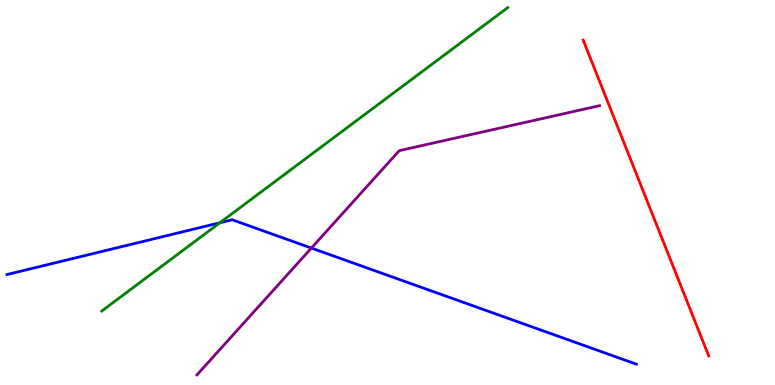[{'lines': ['blue', 'red'], 'intersections': []}, {'lines': ['green', 'red'], 'intersections': []}, {'lines': ['purple', 'red'], 'intersections': []}, {'lines': ['blue', 'green'], 'intersections': [{'x': 2.84, 'y': 4.21}]}, {'lines': ['blue', 'purple'], 'intersections': [{'x': 4.02, 'y': 3.56}]}, {'lines': ['green', 'purple'], 'intersections': []}]